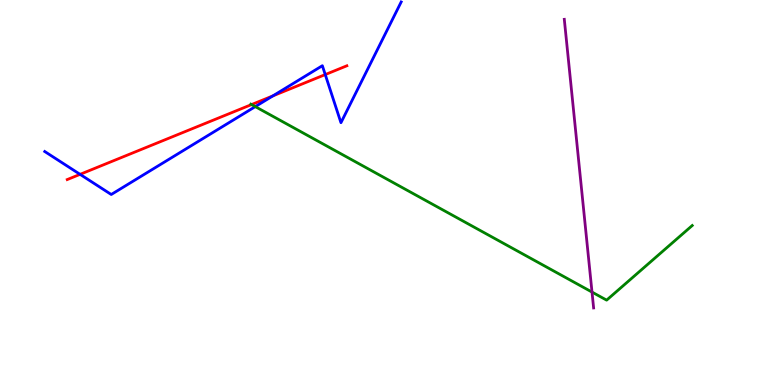[{'lines': ['blue', 'red'], 'intersections': [{'x': 1.03, 'y': 5.47}, {'x': 3.52, 'y': 7.51}, {'x': 4.2, 'y': 8.06}]}, {'lines': ['green', 'red'], 'intersections': [{'x': 3.25, 'y': 7.28}]}, {'lines': ['purple', 'red'], 'intersections': []}, {'lines': ['blue', 'green'], 'intersections': [{'x': 3.29, 'y': 7.23}]}, {'lines': ['blue', 'purple'], 'intersections': []}, {'lines': ['green', 'purple'], 'intersections': [{'x': 7.64, 'y': 2.41}]}]